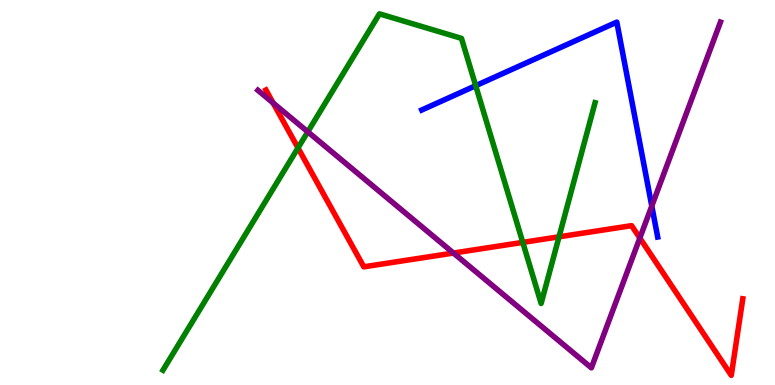[{'lines': ['blue', 'red'], 'intersections': []}, {'lines': ['green', 'red'], 'intersections': [{'x': 3.85, 'y': 6.16}, {'x': 6.75, 'y': 3.7}, {'x': 7.21, 'y': 3.85}]}, {'lines': ['purple', 'red'], 'intersections': [{'x': 3.52, 'y': 7.33}, {'x': 5.85, 'y': 3.43}, {'x': 8.26, 'y': 3.82}]}, {'lines': ['blue', 'green'], 'intersections': [{'x': 6.14, 'y': 7.77}]}, {'lines': ['blue', 'purple'], 'intersections': [{'x': 8.41, 'y': 4.65}]}, {'lines': ['green', 'purple'], 'intersections': [{'x': 3.97, 'y': 6.58}]}]